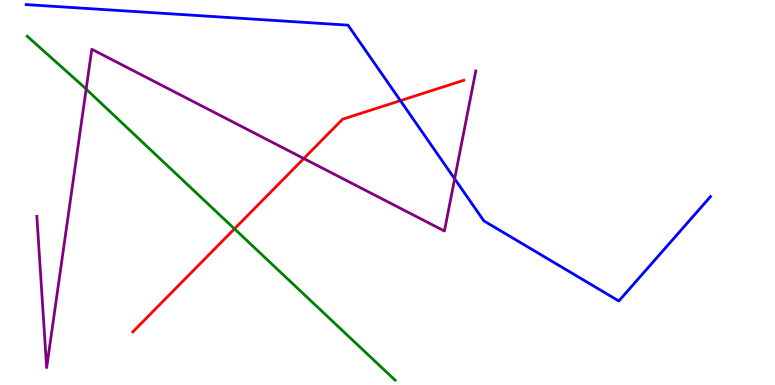[{'lines': ['blue', 'red'], 'intersections': [{'x': 5.17, 'y': 7.39}]}, {'lines': ['green', 'red'], 'intersections': [{'x': 3.03, 'y': 4.06}]}, {'lines': ['purple', 'red'], 'intersections': [{'x': 3.92, 'y': 5.88}]}, {'lines': ['blue', 'green'], 'intersections': []}, {'lines': ['blue', 'purple'], 'intersections': [{'x': 5.87, 'y': 5.36}]}, {'lines': ['green', 'purple'], 'intersections': [{'x': 1.11, 'y': 7.69}]}]